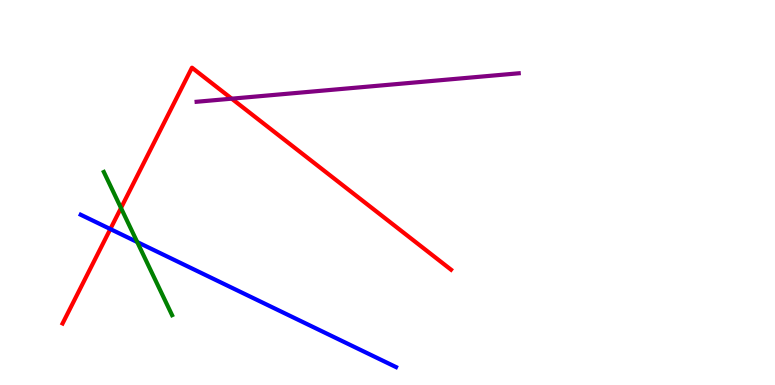[{'lines': ['blue', 'red'], 'intersections': [{'x': 1.42, 'y': 4.05}]}, {'lines': ['green', 'red'], 'intersections': [{'x': 1.56, 'y': 4.6}]}, {'lines': ['purple', 'red'], 'intersections': [{'x': 2.99, 'y': 7.44}]}, {'lines': ['blue', 'green'], 'intersections': [{'x': 1.77, 'y': 3.71}]}, {'lines': ['blue', 'purple'], 'intersections': []}, {'lines': ['green', 'purple'], 'intersections': []}]